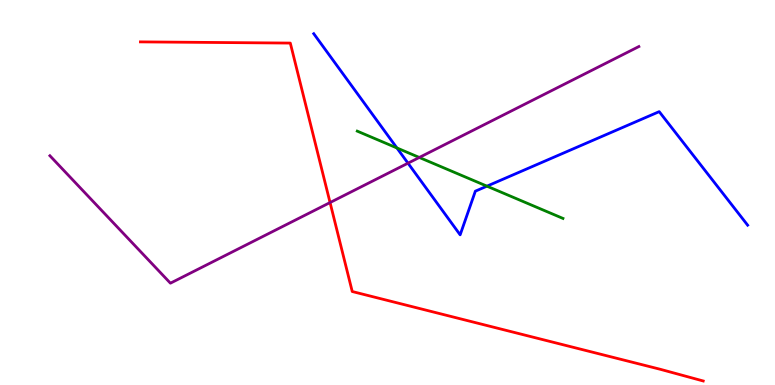[{'lines': ['blue', 'red'], 'intersections': []}, {'lines': ['green', 'red'], 'intersections': []}, {'lines': ['purple', 'red'], 'intersections': [{'x': 4.26, 'y': 4.74}]}, {'lines': ['blue', 'green'], 'intersections': [{'x': 5.12, 'y': 6.16}, {'x': 6.28, 'y': 5.16}]}, {'lines': ['blue', 'purple'], 'intersections': [{'x': 5.26, 'y': 5.76}]}, {'lines': ['green', 'purple'], 'intersections': [{'x': 5.41, 'y': 5.91}]}]